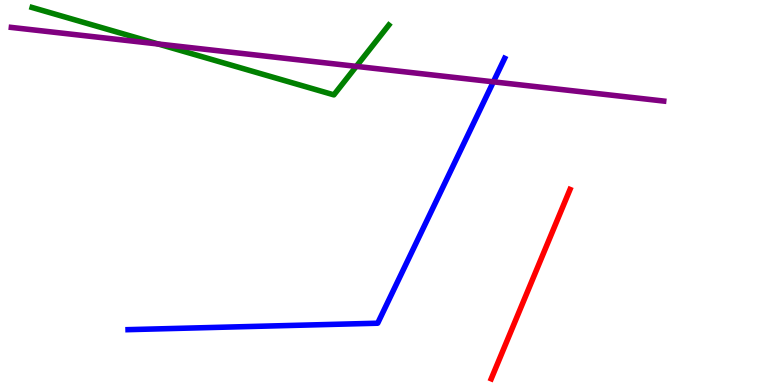[{'lines': ['blue', 'red'], 'intersections': []}, {'lines': ['green', 'red'], 'intersections': []}, {'lines': ['purple', 'red'], 'intersections': []}, {'lines': ['blue', 'green'], 'intersections': []}, {'lines': ['blue', 'purple'], 'intersections': [{'x': 6.37, 'y': 7.87}]}, {'lines': ['green', 'purple'], 'intersections': [{'x': 2.04, 'y': 8.86}, {'x': 4.6, 'y': 8.28}]}]